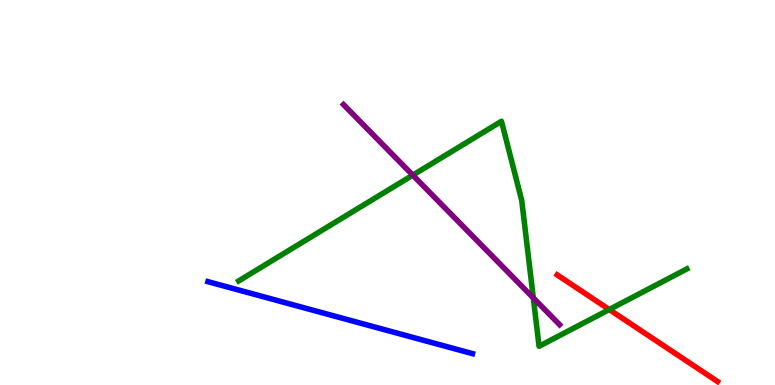[{'lines': ['blue', 'red'], 'intersections': []}, {'lines': ['green', 'red'], 'intersections': [{'x': 7.86, 'y': 1.96}]}, {'lines': ['purple', 'red'], 'intersections': []}, {'lines': ['blue', 'green'], 'intersections': []}, {'lines': ['blue', 'purple'], 'intersections': []}, {'lines': ['green', 'purple'], 'intersections': [{'x': 5.33, 'y': 5.45}, {'x': 6.88, 'y': 2.26}]}]